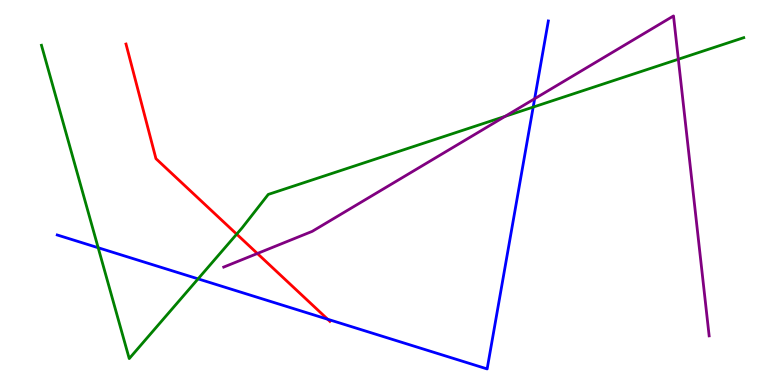[{'lines': ['blue', 'red'], 'intersections': [{'x': 4.23, 'y': 1.71}]}, {'lines': ['green', 'red'], 'intersections': [{'x': 3.05, 'y': 3.92}]}, {'lines': ['purple', 'red'], 'intersections': [{'x': 3.32, 'y': 3.42}]}, {'lines': ['blue', 'green'], 'intersections': [{'x': 1.27, 'y': 3.57}, {'x': 2.56, 'y': 2.76}, {'x': 6.88, 'y': 7.22}]}, {'lines': ['blue', 'purple'], 'intersections': [{'x': 6.9, 'y': 7.44}]}, {'lines': ['green', 'purple'], 'intersections': [{'x': 6.52, 'y': 6.98}, {'x': 8.75, 'y': 8.46}]}]